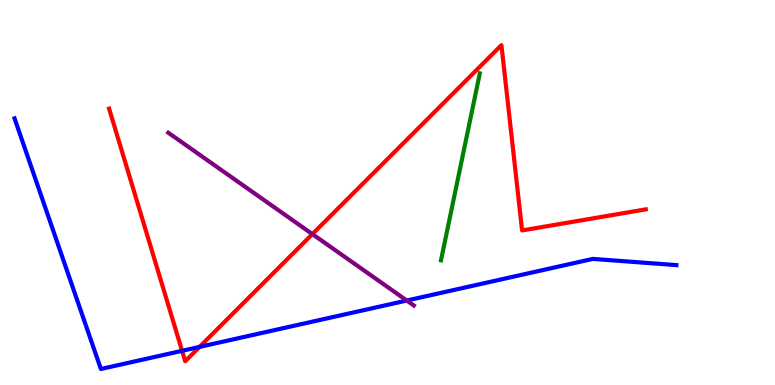[{'lines': ['blue', 'red'], 'intersections': [{'x': 2.35, 'y': 0.888}, {'x': 2.57, 'y': 0.989}]}, {'lines': ['green', 'red'], 'intersections': []}, {'lines': ['purple', 'red'], 'intersections': [{'x': 4.03, 'y': 3.92}]}, {'lines': ['blue', 'green'], 'intersections': []}, {'lines': ['blue', 'purple'], 'intersections': [{'x': 5.25, 'y': 2.19}]}, {'lines': ['green', 'purple'], 'intersections': []}]